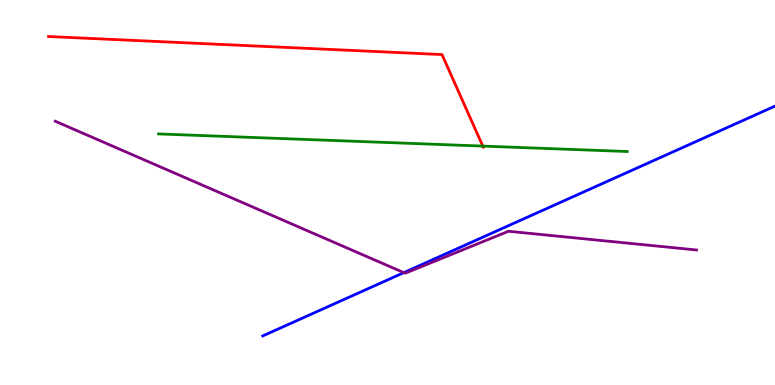[{'lines': ['blue', 'red'], 'intersections': []}, {'lines': ['green', 'red'], 'intersections': [{'x': 6.23, 'y': 6.21}]}, {'lines': ['purple', 'red'], 'intersections': []}, {'lines': ['blue', 'green'], 'intersections': []}, {'lines': ['blue', 'purple'], 'intersections': [{'x': 5.21, 'y': 2.92}]}, {'lines': ['green', 'purple'], 'intersections': []}]